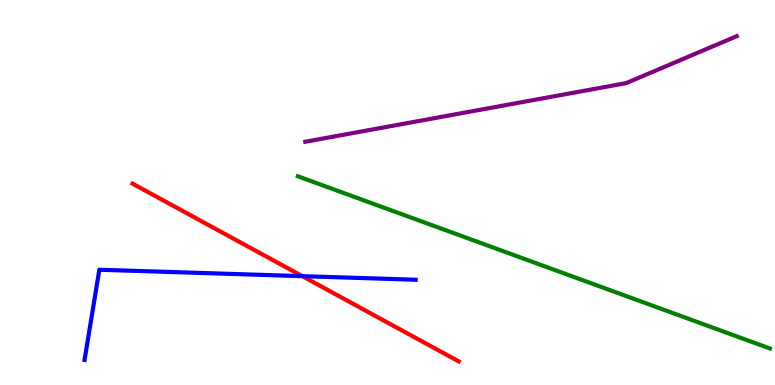[{'lines': ['blue', 'red'], 'intersections': [{'x': 3.9, 'y': 2.83}]}, {'lines': ['green', 'red'], 'intersections': []}, {'lines': ['purple', 'red'], 'intersections': []}, {'lines': ['blue', 'green'], 'intersections': []}, {'lines': ['blue', 'purple'], 'intersections': []}, {'lines': ['green', 'purple'], 'intersections': []}]